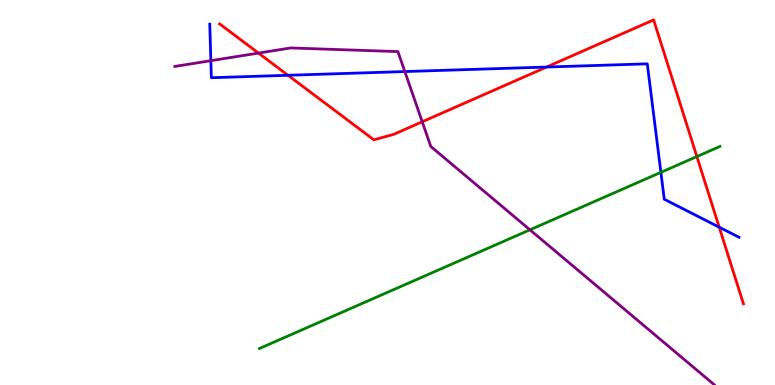[{'lines': ['blue', 'red'], 'intersections': [{'x': 3.72, 'y': 8.04}, {'x': 7.05, 'y': 8.26}, {'x': 9.28, 'y': 4.1}]}, {'lines': ['green', 'red'], 'intersections': [{'x': 8.99, 'y': 5.93}]}, {'lines': ['purple', 'red'], 'intersections': [{'x': 3.34, 'y': 8.62}, {'x': 5.45, 'y': 6.84}]}, {'lines': ['blue', 'green'], 'intersections': [{'x': 8.53, 'y': 5.52}]}, {'lines': ['blue', 'purple'], 'intersections': [{'x': 2.72, 'y': 8.42}, {'x': 5.22, 'y': 8.14}]}, {'lines': ['green', 'purple'], 'intersections': [{'x': 6.84, 'y': 4.03}]}]